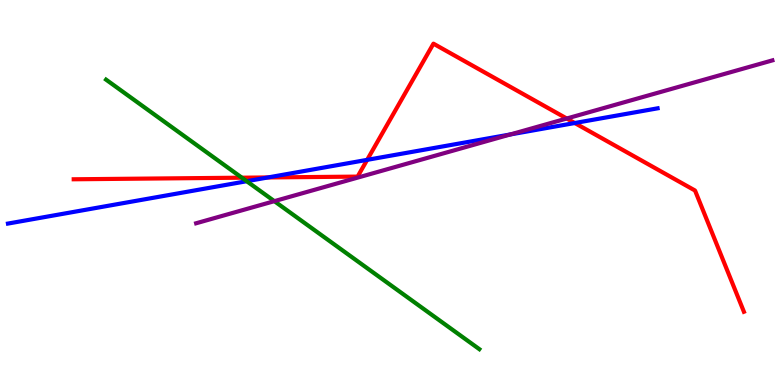[{'lines': ['blue', 'red'], 'intersections': [{'x': 3.46, 'y': 5.39}, {'x': 4.74, 'y': 5.85}, {'x': 7.42, 'y': 6.8}]}, {'lines': ['green', 'red'], 'intersections': [{'x': 3.12, 'y': 5.38}]}, {'lines': ['purple', 'red'], 'intersections': [{'x': 7.31, 'y': 6.92}]}, {'lines': ['blue', 'green'], 'intersections': [{'x': 3.18, 'y': 5.29}]}, {'lines': ['blue', 'purple'], 'intersections': [{'x': 6.59, 'y': 6.51}]}, {'lines': ['green', 'purple'], 'intersections': [{'x': 3.54, 'y': 4.78}]}]